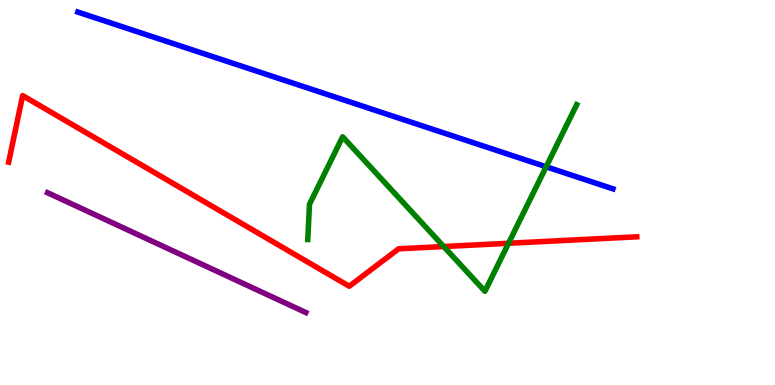[{'lines': ['blue', 'red'], 'intersections': []}, {'lines': ['green', 'red'], 'intersections': [{'x': 5.73, 'y': 3.6}, {'x': 6.56, 'y': 3.68}]}, {'lines': ['purple', 'red'], 'intersections': []}, {'lines': ['blue', 'green'], 'intersections': [{'x': 7.05, 'y': 5.67}]}, {'lines': ['blue', 'purple'], 'intersections': []}, {'lines': ['green', 'purple'], 'intersections': []}]